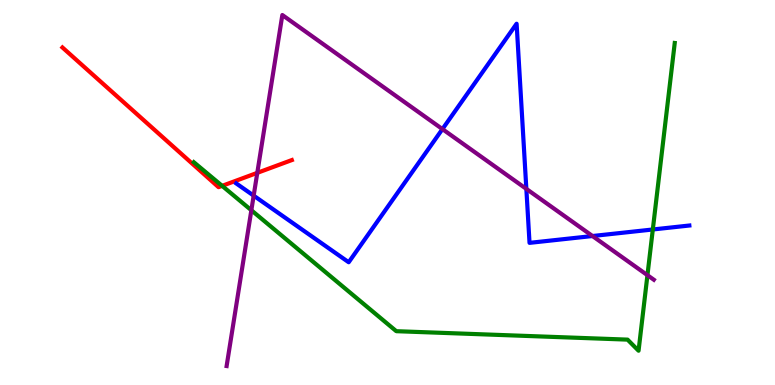[{'lines': ['blue', 'red'], 'intersections': []}, {'lines': ['green', 'red'], 'intersections': [{'x': 2.87, 'y': 5.17}]}, {'lines': ['purple', 'red'], 'intersections': [{'x': 3.32, 'y': 5.51}]}, {'lines': ['blue', 'green'], 'intersections': [{'x': 8.42, 'y': 4.04}]}, {'lines': ['blue', 'purple'], 'intersections': [{'x': 3.27, 'y': 4.92}, {'x': 5.71, 'y': 6.65}, {'x': 6.79, 'y': 5.09}, {'x': 7.65, 'y': 3.87}]}, {'lines': ['green', 'purple'], 'intersections': [{'x': 3.24, 'y': 4.54}, {'x': 8.35, 'y': 2.85}]}]